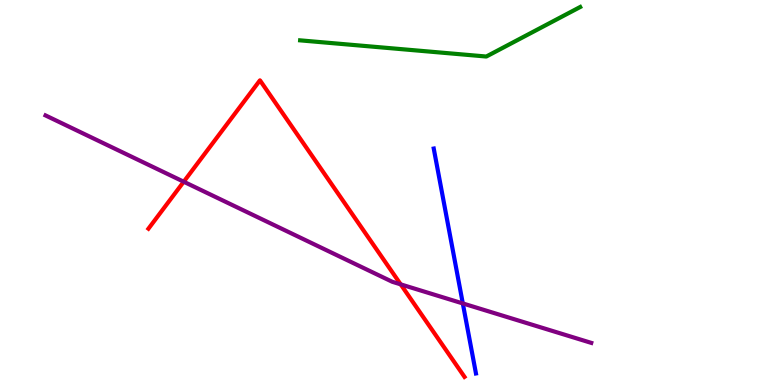[{'lines': ['blue', 'red'], 'intersections': []}, {'lines': ['green', 'red'], 'intersections': []}, {'lines': ['purple', 'red'], 'intersections': [{'x': 2.37, 'y': 5.28}, {'x': 5.17, 'y': 2.61}]}, {'lines': ['blue', 'green'], 'intersections': []}, {'lines': ['blue', 'purple'], 'intersections': [{'x': 5.97, 'y': 2.12}]}, {'lines': ['green', 'purple'], 'intersections': []}]